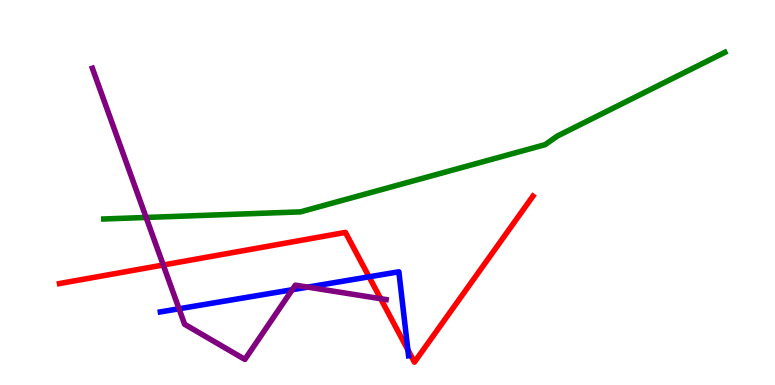[{'lines': ['blue', 'red'], 'intersections': [{'x': 4.76, 'y': 2.81}, {'x': 5.26, 'y': 0.914}]}, {'lines': ['green', 'red'], 'intersections': []}, {'lines': ['purple', 'red'], 'intersections': [{'x': 2.11, 'y': 3.12}, {'x': 4.91, 'y': 2.24}]}, {'lines': ['blue', 'green'], 'intersections': []}, {'lines': ['blue', 'purple'], 'intersections': [{'x': 2.31, 'y': 1.98}, {'x': 3.77, 'y': 2.47}, {'x': 3.97, 'y': 2.54}]}, {'lines': ['green', 'purple'], 'intersections': [{'x': 1.89, 'y': 4.35}]}]